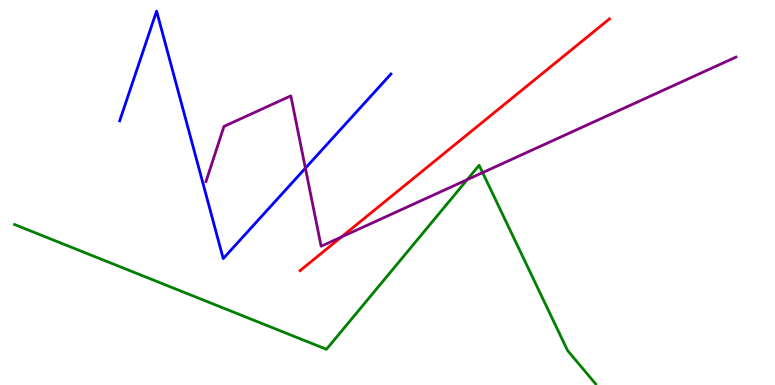[{'lines': ['blue', 'red'], 'intersections': []}, {'lines': ['green', 'red'], 'intersections': []}, {'lines': ['purple', 'red'], 'intersections': [{'x': 4.4, 'y': 3.84}]}, {'lines': ['blue', 'green'], 'intersections': []}, {'lines': ['blue', 'purple'], 'intersections': [{'x': 3.94, 'y': 5.63}]}, {'lines': ['green', 'purple'], 'intersections': [{'x': 6.03, 'y': 5.33}, {'x': 6.23, 'y': 5.52}]}]